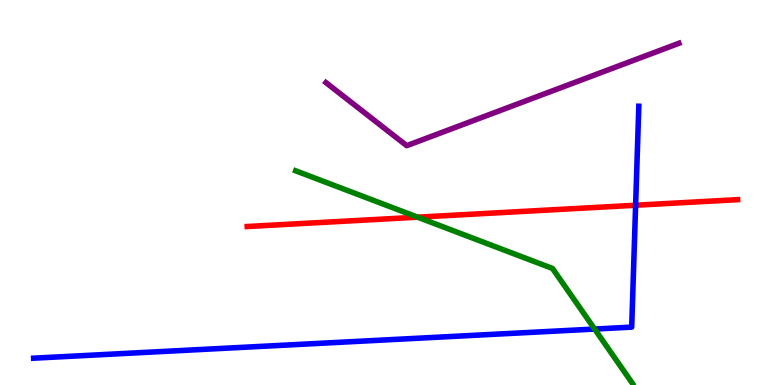[{'lines': ['blue', 'red'], 'intersections': [{'x': 8.2, 'y': 4.67}]}, {'lines': ['green', 'red'], 'intersections': [{'x': 5.39, 'y': 4.36}]}, {'lines': ['purple', 'red'], 'intersections': []}, {'lines': ['blue', 'green'], 'intersections': [{'x': 7.67, 'y': 1.45}]}, {'lines': ['blue', 'purple'], 'intersections': []}, {'lines': ['green', 'purple'], 'intersections': []}]